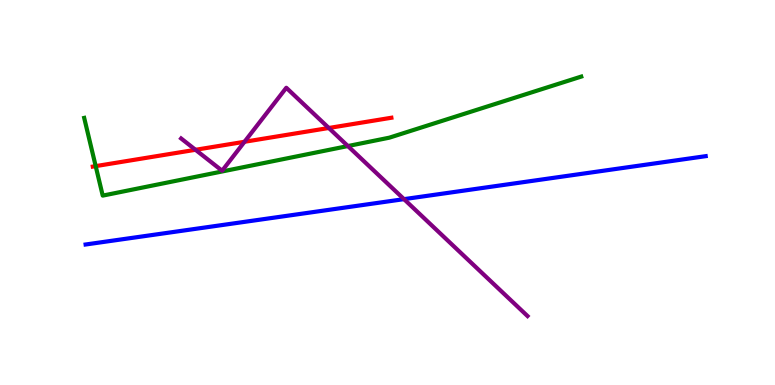[{'lines': ['blue', 'red'], 'intersections': []}, {'lines': ['green', 'red'], 'intersections': [{'x': 1.23, 'y': 5.69}]}, {'lines': ['purple', 'red'], 'intersections': [{'x': 2.52, 'y': 6.11}, {'x': 3.16, 'y': 6.32}, {'x': 4.24, 'y': 6.68}]}, {'lines': ['blue', 'green'], 'intersections': []}, {'lines': ['blue', 'purple'], 'intersections': [{'x': 5.21, 'y': 4.83}]}, {'lines': ['green', 'purple'], 'intersections': [{'x': 4.49, 'y': 6.21}]}]